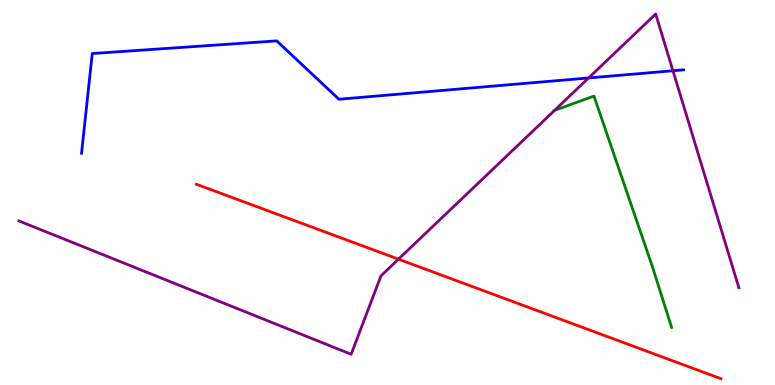[{'lines': ['blue', 'red'], 'intersections': []}, {'lines': ['green', 'red'], 'intersections': []}, {'lines': ['purple', 'red'], 'intersections': [{'x': 5.14, 'y': 3.27}]}, {'lines': ['blue', 'green'], 'intersections': []}, {'lines': ['blue', 'purple'], 'intersections': [{'x': 7.59, 'y': 7.98}, {'x': 8.68, 'y': 8.16}]}, {'lines': ['green', 'purple'], 'intersections': [{'x': 7.16, 'y': 7.13}]}]